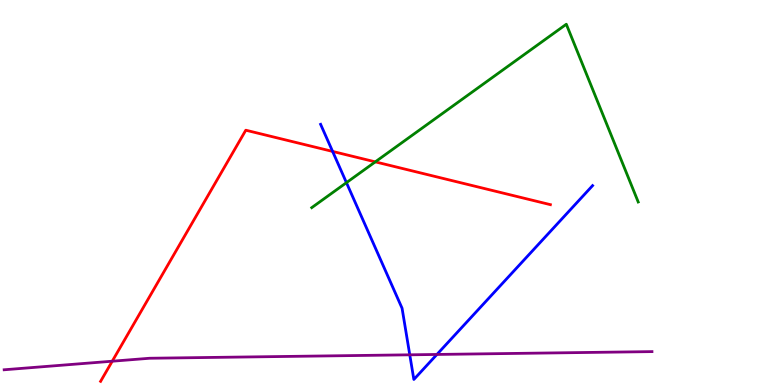[{'lines': ['blue', 'red'], 'intersections': [{'x': 4.29, 'y': 6.07}]}, {'lines': ['green', 'red'], 'intersections': [{'x': 4.84, 'y': 5.8}]}, {'lines': ['purple', 'red'], 'intersections': [{'x': 1.45, 'y': 0.618}]}, {'lines': ['blue', 'green'], 'intersections': [{'x': 4.47, 'y': 5.26}]}, {'lines': ['blue', 'purple'], 'intersections': [{'x': 5.29, 'y': 0.784}, {'x': 5.64, 'y': 0.793}]}, {'lines': ['green', 'purple'], 'intersections': []}]